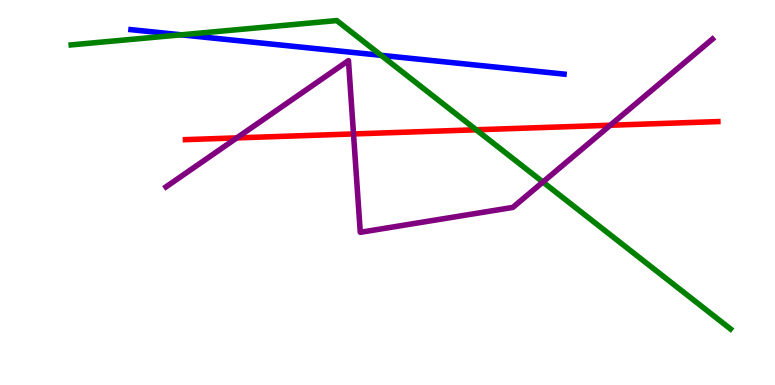[{'lines': ['blue', 'red'], 'intersections': []}, {'lines': ['green', 'red'], 'intersections': [{'x': 6.14, 'y': 6.63}]}, {'lines': ['purple', 'red'], 'intersections': [{'x': 3.06, 'y': 6.42}, {'x': 4.56, 'y': 6.52}, {'x': 7.87, 'y': 6.75}]}, {'lines': ['blue', 'green'], 'intersections': [{'x': 2.34, 'y': 9.1}, {'x': 4.92, 'y': 8.56}]}, {'lines': ['blue', 'purple'], 'intersections': []}, {'lines': ['green', 'purple'], 'intersections': [{'x': 7.01, 'y': 5.27}]}]